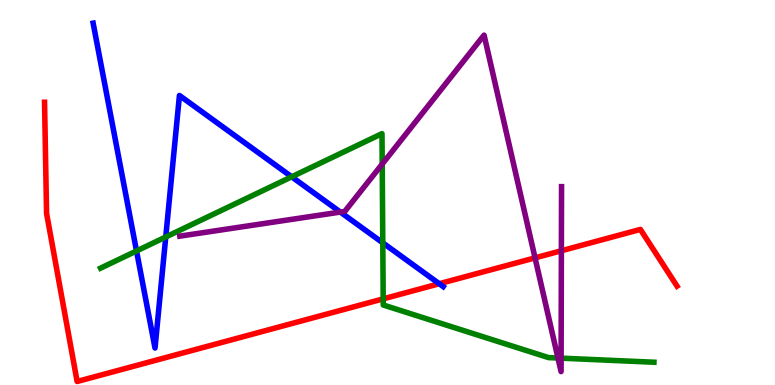[{'lines': ['blue', 'red'], 'intersections': [{'x': 5.67, 'y': 2.63}]}, {'lines': ['green', 'red'], 'intersections': [{'x': 4.94, 'y': 2.24}]}, {'lines': ['purple', 'red'], 'intersections': [{'x': 6.9, 'y': 3.3}, {'x': 7.24, 'y': 3.49}]}, {'lines': ['blue', 'green'], 'intersections': [{'x': 1.76, 'y': 3.48}, {'x': 2.14, 'y': 3.84}, {'x': 3.76, 'y': 5.41}, {'x': 4.94, 'y': 3.69}]}, {'lines': ['blue', 'purple'], 'intersections': [{'x': 4.39, 'y': 4.49}]}, {'lines': ['green', 'purple'], 'intersections': [{'x': 4.93, 'y': 5.74}, {'x': 7.2, 'y': 0.701}, {'x': 7.24, 'y': 0.697}]}]